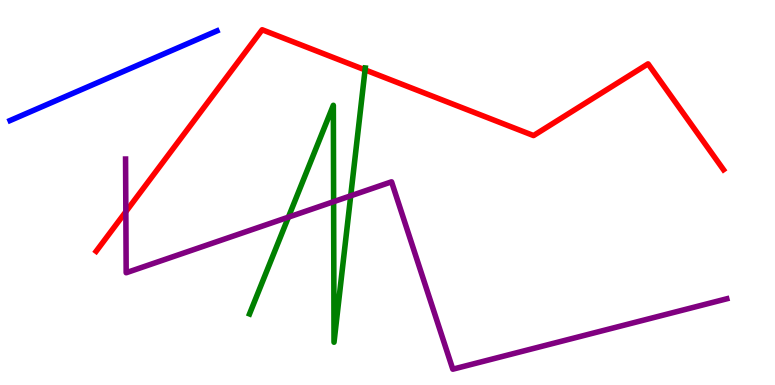[{'lines': ['blue', 'red'], 'intersections': []}, {'lines': ['green', 'red'], 'intersections': [{'x': 4.71, 'y': 8.18}]}, {'lines': ['purple', 'red'], 'intersections': [{'x': 1.62, 'y': 4.5}]}, {'lines': ['blue', 'green'], 'intersections': []}, {'lines': ['blue', 'purple'], 'intersections': []}, {'lines': ['green', 'purple'], 'intersections': [{'x': 3.72, 'y': 4.36}, {'x': 4.3, 'y': 4.76}, {'x': 4.53, 'y': 4.91}]}]